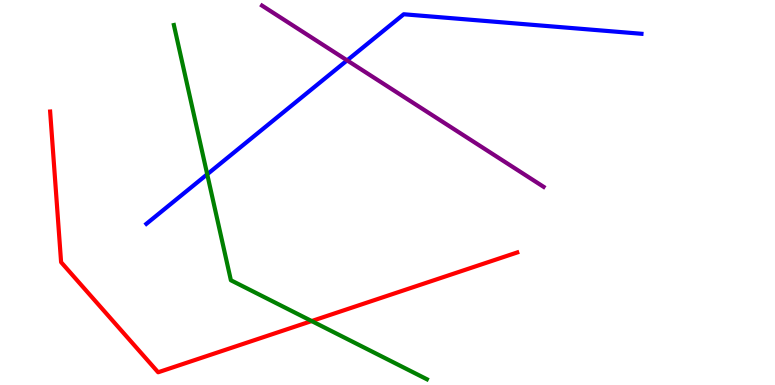[{'lines': ['blue', 'red'], 'intersections': []}, {'lines': ['green', 'red'], 'intersections': [{'x': 4.02, 'y': 1.66}]}, {'lines': ['purple', 'red'], 'intersections': []}, {'lines': ['blue', 'green'], 'intersections': [{'x': 2.67, 'y': 5.47}]}, {'lines': ['blue', 'purple'], 'intersections': [{'x': 4.48, 'y': 8.43}]}, {'lines': ['green', 'purple'], 'intersections': []}]